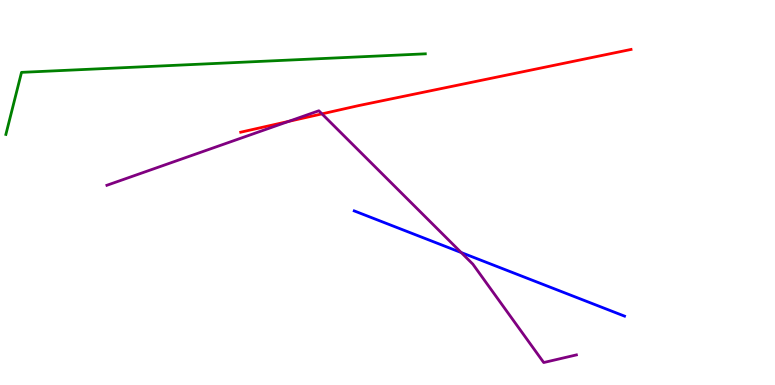[{'lines': ['blue', 'red'], 'intersections': []}, {'lines': ['green', 'red'], 'intersections': []}, {'lines': ['purple', 'red'], 'intersections': [{'x': 3.72, 'y': 6.85}, {'x': 4.15, 'y': 7.04}]}, {'lines': ['blue', 'green'], 'intersections': []}, {'lines': ['blue', 'purple'], 'intersections': [{'x': 5.95, 'y': 3.44}]}, {'lines': ['green', 'purple'], 'intersections': []}]